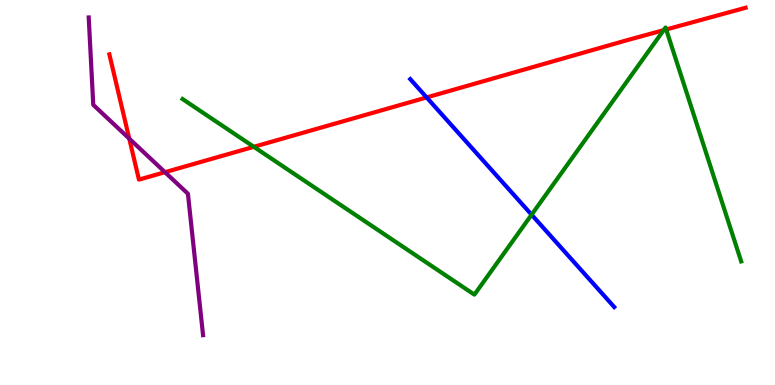[{'lines': ['blue', 'red'], 'intersections': [{'x': 5.51, 'y': 7.47}]}, {'lines': ['green', 'red'], 'intersections': [{'x': 3.28, 'y': 6.19}, {'x': 8.56, 'y': 9.22}, {'x': 8.6, 'y': 9.23}]}, {'lines': ['purple', 'red'], 'intersections': [{'x': 1.67, 'y': 6.4}, {'x': 2.13, 'y': 5.53}]}, {'lines': ['blue', 'green'], 'intersections': [{'x': 6.86, 'y': 4.42}]}, {'lines': ['blue', 'purple'], 'intersections': []}, {'lines': ['green', 'purple'], 'intersections': []}]